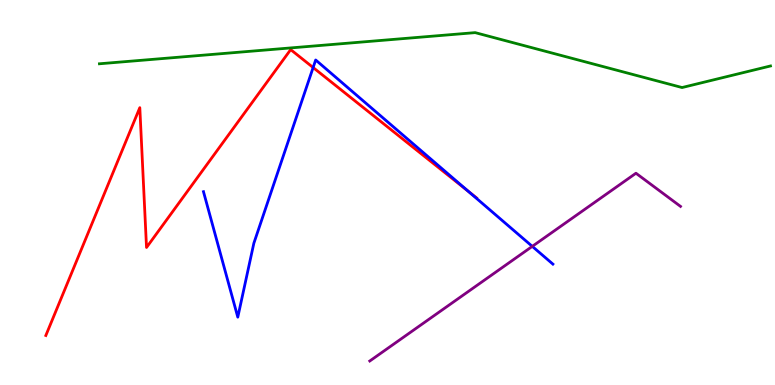[{'lines': ['blue', 'red'], 'intersections': [{'x': 4.04, 'y': 8.25}, {'x': 6.04, 'y': 5.03}]}, {'lines': ['green', 'red'], 'intersections': []}, {'lines': ['purple', 'red'], 'intersections': []}, {'lines': ['blue', 'green'], 'intersections': []}, {'lines': ['blue', 'purple'], 'intersections': [{'x': 6.87, 'y': 3.6}]}, {'lines': ['green', 'purple'], 'intersections': []}]